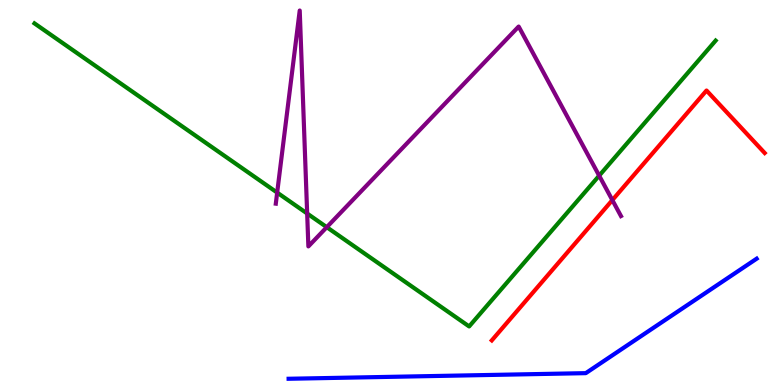[{'lines': ['blue', 'red'], 'intersections': []}, {'lines': ['green', 'red'], 'intersections': []}, {'lines': ['purple', 'red'], 'intersections': [{'x': 7.9, 'y': 4.8}]}, {'lines': ['blue', 'green'], 'intersections': []}, {'lines': ['blue', 'purple'], 'intersections': []}, {'lines': ['green', 'purple'], 'intersections': [{'x': 3.58, 'y': 5.0}, {'x': 3.96, 'y': 4.45}, {'x': 4.22, 'y': 4.1}, {'x': 7.73, 'y': 5.44}]}]